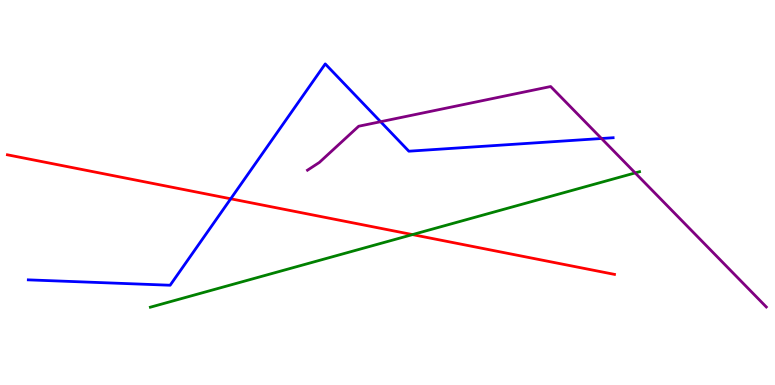[{'lines': ['blue', 'red'], 'intersections': [{'x': 2.98, 'y': 4.84}]}, {'lines': ['green', 'red'], 'intersections': [{'x': 5.32, 'y': 3.91}]}, {'lines': ['purple', 'red'], 'intersections': []}, {'lines': ['blue', 'green'], 'intersections': []}, {'lines': ['blue', 'purple'], 'intersections': [{'x': 4.91, 'y': 6.84}, {'x': 7.76, 'y': 6.4}]}, {'lines': ['green', 'purple'], 'intersections': [{'x': 8.2, 'y': 5.51}]}]